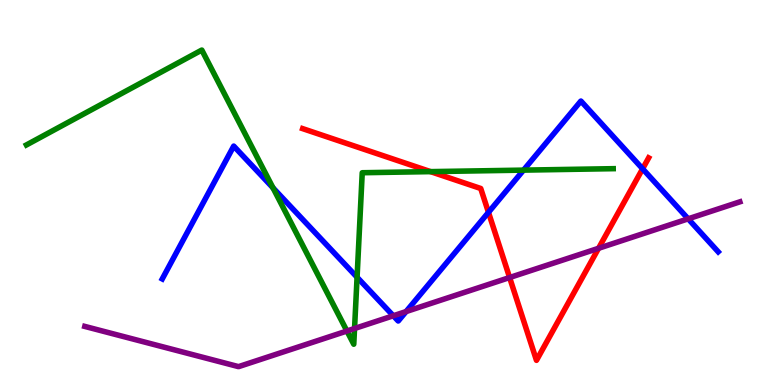[{'lines': ['blue', 'red'], 'intersections': [{'x': 6.3, 'y': 4.48}, {'x': 8.29, 'y': 5.62}]}, {'lines': ['green', 'red'], 'intersections': [{'x': 5.56, 'y': 5.54}]}, {'lines': ['purple', 'red'], 'intersections': [{'x': 6.58, 'y': 2.79}, {'x': 7.72, 'y': 3.55}]}, {'lines': ['blue', 'green'], 'intersections': [{'x': 3.52, 'y': 5.12}, {'x': 4.61, 'y': 2.8}, {'x': 6.76, 'y': 5.58}]}, {'lines': ['blue', 'purple'], 'intersections': [{'x': 5.07, 'y': 1.8}, {'x': 5.24, 'y': 1.91}, {'x': 8.88, 'y': 4.32}]}, {'lines': ['green', 'purple'], 'intersections': [{'x': 4.48, 'y': 1.4}, {'x': 4.57, 'y': 1.47}]}]